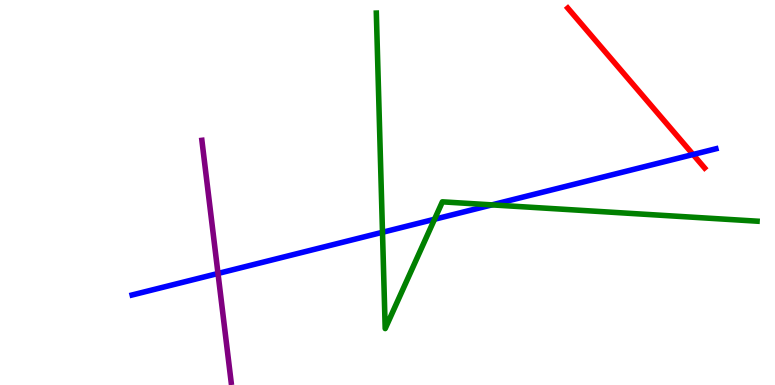[{'lines': ['blue', 'red'], 'intersections': [{'x': 8.94, 'y': 5.99}]}, {'lines': ['green', 'red'], 'intersections': []}, {'lines': ['purple', 'red'], 'intersections': []}, {'lines': ['blue', 'green'], 'intersections': [{'x': 4.94, 'y': 3.97}, {'x': 5.61, 'y': 4.31}, {'x': 6.35, 'y': 4.68}]}, {'lines': ['blue', 'purple'], 'intersections': [{'x': 2.81, 'y': 2.9}]}, {'lines': ['green', 'purple'], 'intersections': []}]